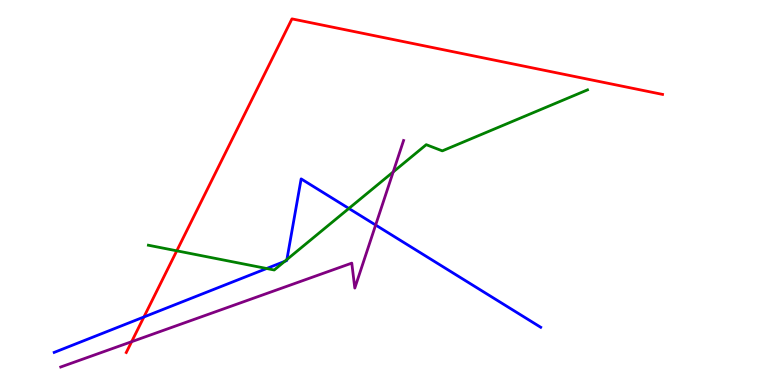[{'lines': ['blue', 'red'], 'intersections': [{'x': 1.86, 'y': 1.77}]}, {'lines': ['green', 'red'], 'intersections': [{'x': 2.28, 'y': 3.49}]}, {'lines': ['purple', 'red'], 'intersections': [{'x': 1.7, 'y': 1.12}]}, {'lines': ['blue', 'green'], 'intersections': [{'x': 3.44, 'y': 3.03}, {'x': 3.67, 'y': 3.21}, {'x': 3.7, 'y': 3.26}, {'x': 4.5, 'y': 4.59}]}, {'lines': ['blue', 'purple'], 'intersections': [{'x': 4.85, 'y': 4.16}]}, {'lines': ['green', 'purple'], 'intersections': [{'x': 5.07, 'y': 5.53}]}]